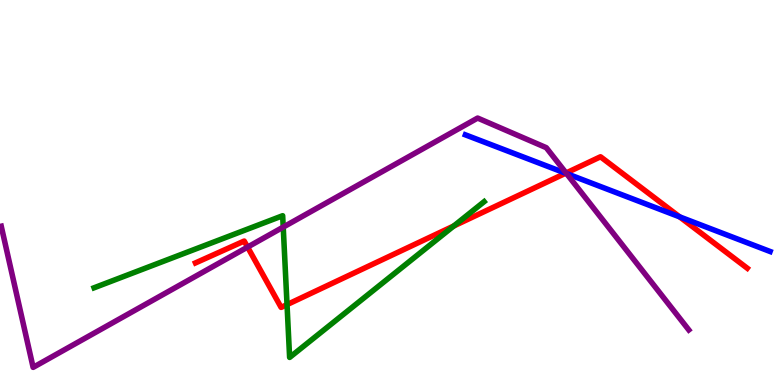[{'lines': ['blue', 'red'], 'intersections': [{'x': 7.3, 'y': 5.5}, {'x': 8.77, 'y': 4.37}]}, {'lines': ['green', 'red'], 'intersections': [{'x': 3.7, 'y': 2.09}, {'x': 5.86, 'y': 4.13}]}, {'lines': ['purple', 'red'], 'intersections': [{'x': 3.19, 'y': 3.58}, {'x': 7.3, 'y': 5.51}]}, {'lines': ['blue', 'green'], 'intersections': []}, {'lines': ['blue', 'purple'], 'intersections': [{'x': 7.31, 'y': 5.49}]}, {'lines': ['green', 'purple'], 'intersections': [{'x': 3.65, 'y': 4.1}]}]